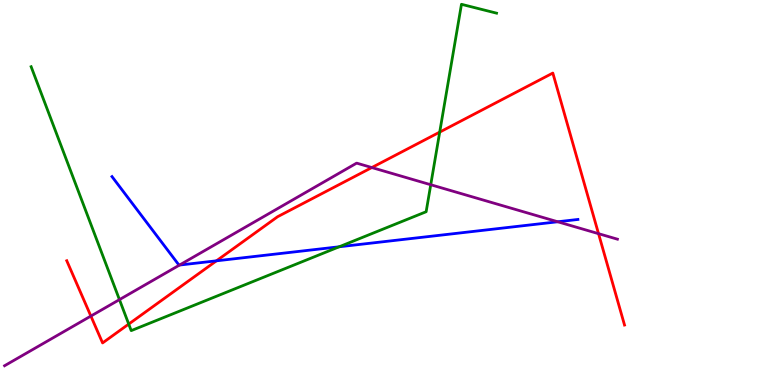[{'lines': ['blue', 'red'], 'intersections': [{'x': 2.79, 'y': 3.23}]}, {'lines': ['green', 'red'], 'intersections': [{'x': 1.66, 'y': 1.58}, {'x': 5.67, 'y': 6.57}]}, {'lines': ['purple', 'red'], 'intersections': [{'x': 1.17, 'y': 1.79}, {'x': 4.8, 'y': 5.65}, {'x': 7.72, 'y': 3.93}]}, {'lines': ['blue', 'green'], 'intersections': [{'x': 4.38, 'y': 3.59}]}, {'lines': ['blue', 'purple'], 'intersections': [{'x': 2.32, 'y': 3.12}, {'x': 7.2, 'y': 4.24}]}, {'lines': ['green', 'purple'], 'intersections': [{'x': 1.54, 'y': 2.22}, {'x': 5.56, 'y': 5.2}]}]